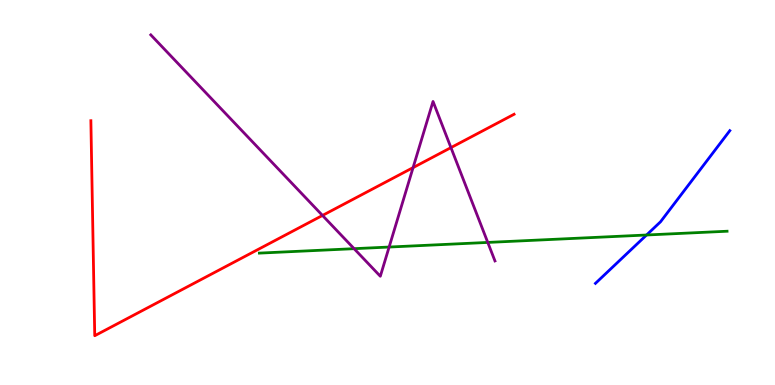[{'lines': ['blue', 'red'], 'intersections': []}, {'lines': ['green', 'red'], 'intersections': []}, {'lines': ['purple', 'red'], 'intersections': [{'x': 4.16, 'y': 4.4}, {'x': 5.33, 'y': 5.65}, {'x': 5.82, 'y': 6.17}]}, {'lines': ['blue', 'green'], 'intersections': [{'x': 8.34, 'y': 3.9}]}, {'lines': ['blue', 'purple'], 'intersections': []}, {'lines': ['green', 'purple'], 'intersections': [{'x': 4.57, 'y': 3.54}, {'x': 5.02, 'y': 3.58}, {'x': 6.29, 'y': 3.7}]}]